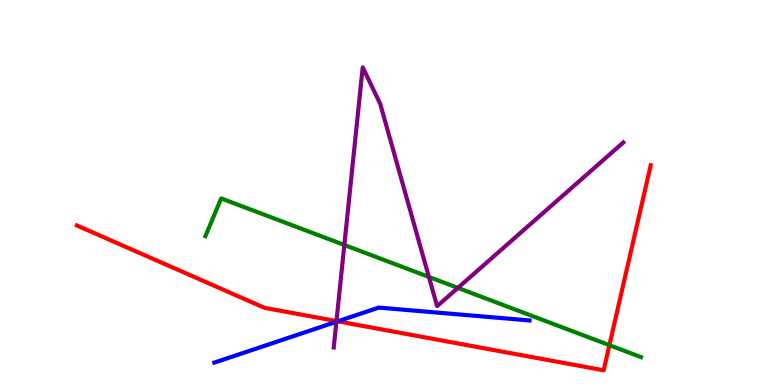[{'lines': ['blue', 'red'], 'intersections': [{'x': 4.36, 'y': 1.65}]}, {'lines': ['green', 'red'], 'intersections': [{'x': 7.86, 'y': 1.03}]}, {'lines': ['purple', 'red'], 'intersections': [{'x': 4.34, 'y': 1.66}]}, {'lines': ['blue', 'green'], 'intersections': []}, {'lines': ['blue', 'purple'], 'intersections': [{'x': 4.34, 'y': 1.64}]}, {'lines': ['green', 'purple'], 'intersections': [{'x': 4.44, 'y': 3.64}, {'x': 5.53, 'y': 2.81}, {'x': 5.91, 'y': 2.52}]}]